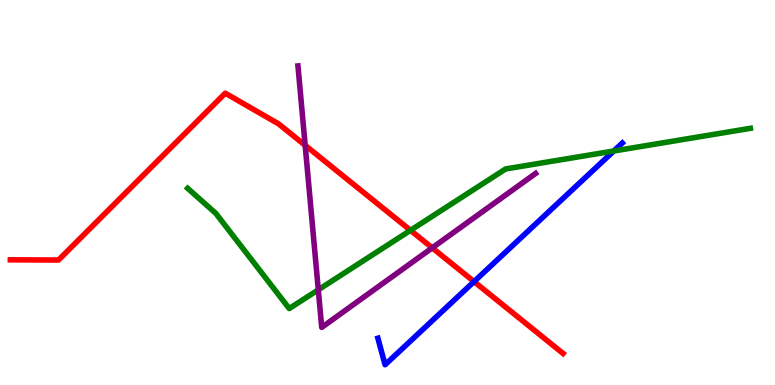[{'lines': ['blue', 'red'], 'intersections': [{'x': 6.12, 'y': 2.69}]}, {'lines': ['green', 'red'], 'intersections': [{'x': 5.3, 'y': 4.02}]}, {'lines': ['purple', 'red'], 'intersections': [{'x': 3.94, 'y': 6.23}, {'x': 5.58, 'y': 3.56}]}, {'lines': ['blue', 'green'], 'intersections': [{'x': 7.92, 'y': 6.08}]}, {'lines': ['blue', 'purple'], 'intersections': []}, {'lines': ['green', 'purple'], 'intersections': [{'x': 4.11, 'y': 2.47}]}]